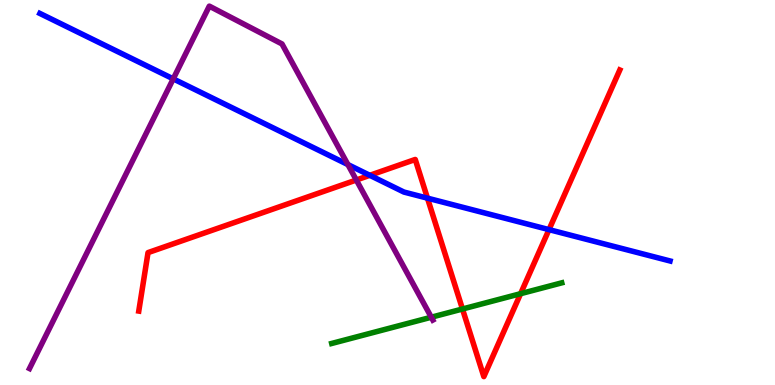[{'lines': ['blue', 'red'], 'intersections': [{'x': 4.77, 'y': 5.45}, {'x': 5.52, 'y': 4.85}, {'x': 7.08, 'y': 4.04}]}, {'lines': ['green', 'red'], 'intersections': [{'x': 5.97, 'y': 1.97}, {'x': 6.72, 'y': 2.37}]}, {'lines': ['purple', 'red'], 'intersections': [{'x': 4.6, 'y': 5.32}]}, {'lines': ['blue', 'green'], 'intersections': []}, {'lines': ['blue', 'purple'], 'intersections': [{'x': 2.24, 'y': 7.95}, {'x': 4.49, 'y': 5.73}]}, {'lines': ['green', 'purple'], 'intersections': [{'x': 5.57, 'y': 1.76}]}]